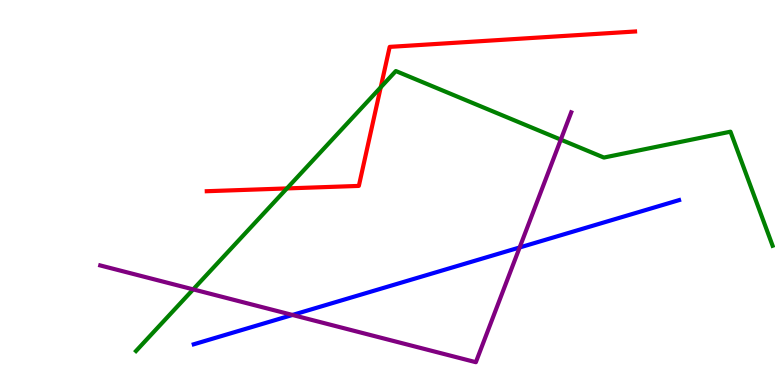[{'lines': ['blue', 'red'], 'intersections': []}, {'lines': ['green', 'red'], 'intersections': [{'x': 3.7, 'y': 5.11}, {'x': 4.91, 'y': 7.73}]}, {'lines': ['purple', 'red'], 'intersections': []}, {'lines': ['blue', 'green'], 'intersections': []}, {'lines': ['blue', 'purple'], 'intersections': [{'x': 3.77, 'y': 1.82}, {'x': 6.71, 'y': 3.57}]}, {'lines': ['green', 'purple'], 'intersections': [{'x': 2.49, 'y': 2.48}, {'x': 7.24, 'y': 6.37}]}]